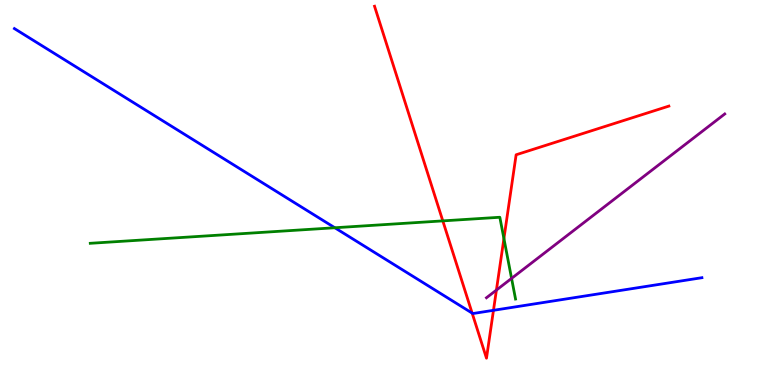[{'lines': ['blue', 'red'], 'intersections': [{'x': 6.09, 'y': 1.87}, {'x': 6.37, 'y': 1.94}]}, {'lines': ['green', 'red'], 'intersections': [{'x': 5.71, 'y': 4.26}, {'x': 6.5, 'y': 3.8}]}, {'lines': ['purple', 'red'], 'intersections': [{'x': 6.41, 'y': 2.47}]}, {'lines': ['blue', 'green'], 'intersections': [{'x': 4.32, 'y': 4.08}]}, {'lines': ['blue', 'purple'], 'intersections': []}, {'lines': ['green', 'purple'], 'intersections': [{'x': 6.6, 'y': 2.77}]}]